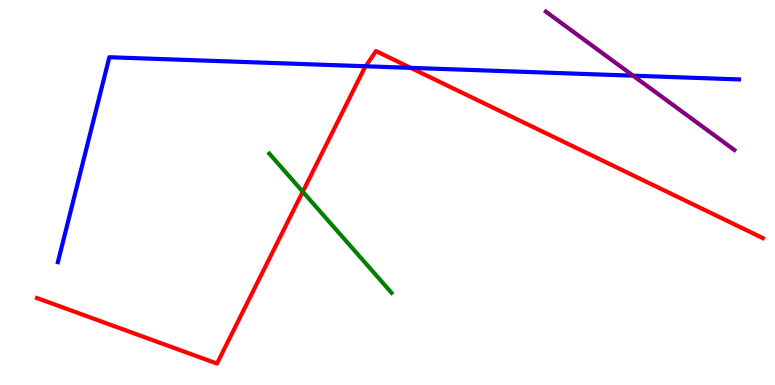[{'lines': ['blue', 'red'], 'intersections': [{'x': 4.72, 'y': 8.28}, {'x': 5.3, 'y': 8.24}]}, {'lines': ['green', 'red'], 'intersections': [{'x': 3.91, 'y': 5.02}]}, {'lines': ['purple', 'red'], 'intersections': []}, {'lines': ['blue', 'green'], 'intersections': []}, {'lines': ['blue', 'purple'], 'intersections': [{'x': 8.17, 'y': 8.03}]}, {'lines': ['green', 'purple'], 'intersections': []}]